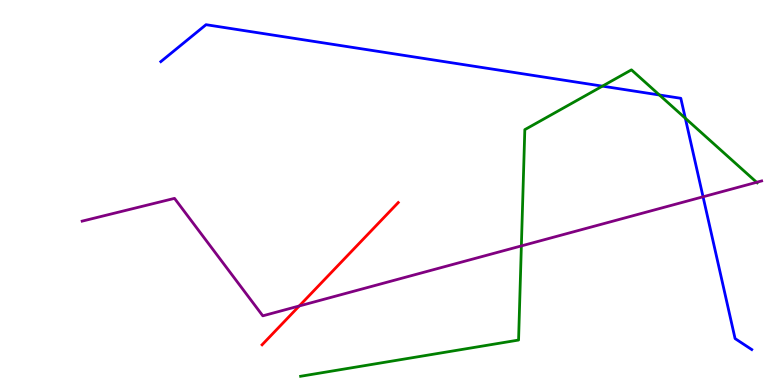[{'lines': ['blue', 'red'], 'intersections': []}, {'lines': ['green', 'red'], 'intersections': []}, {'lines': ['purple', 'red'], 'intersections': [{'x': 3.86, 'y': 2.05}]}, {'lines': ['blue', 'green'], 'intersections': [{'x': 7.77, 'y': 7.76}, {'x': 8.51, 'y': 7.53}, {'x': 8.84, 'y': 6.93}]}, {'lines': ['blue', 'purple'], 'intersections': [{'x': 9.07, 'y': 4.89}]}, {'lines': ['green', 'purple'], 'intersections': [{'x': 6.73, 'y': 3.61}, {'x': 9.76, 'y': 5.27}]}]